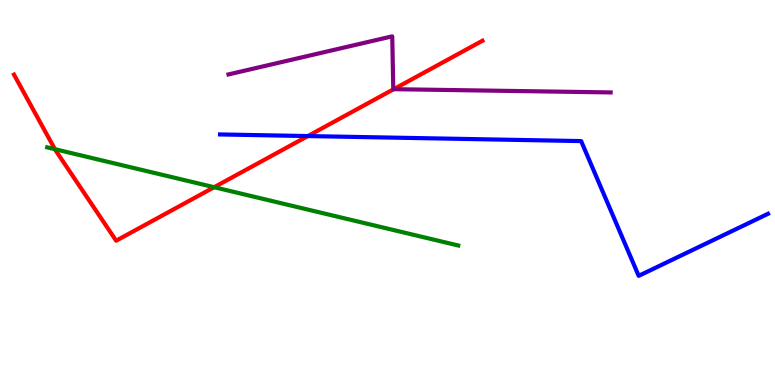[{'lines': ['blue', 'red'], 'intersections': [{'x': 3.97, 'y': 6.47}]}, {'lines': ['green', 'red'], 'intersections': [{'x': 0.708, 'y': 6.13}, {'x': 2.76, 'y': 5.14}]}, {'lines': ['purple', 'red'], 'intersections': [{'x': 5.08, 'y': 7.68}]}, {'lines': ['blue', 'green'], 'intersections': []}, {'lines': ['blue', 'purple'], 'intersections': []}, {'lines': ['green', 'purple'], 'intersections': []}]